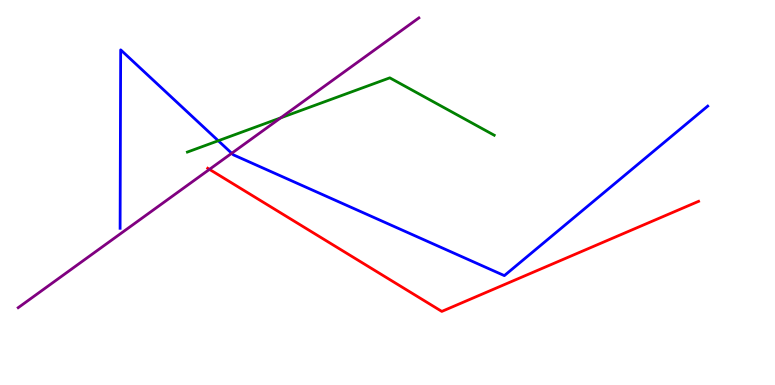[{'lines': ['blue', 'red'], 'intersections': []}, {'lines': ['green', 'red'], 'intersections': []}, {'lines': ['purple', 'red'], 'intersections': [{'x': 2.7, 'y': 5.6}]}, {'lines': ['blue', 'green'], 'intersections': [{'x': 2.82, 'y': 6.34}]}, {'lines': ['blue', 'purple'], 'intersections': [{'x': 2.99, 'y': 6.02}]}, {'lines': ['green', 'purple'], 'intersections': [{'x': 3.62, 'y': 6.94}]}]